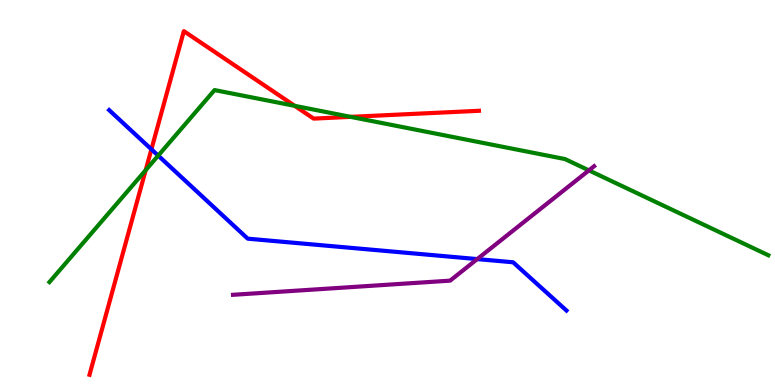[{'lines': ['blue', 'red'], 'intersections': [{'x': 1.95, 'y': 6.12}]}, {'lines': ['green', 'red'], 'intersections': [{'x': 1.88, 'y': 5.58}, {'x': 3.8, 'y': 7.25}, {'x': 4.52, 'y': 6.96}]}, {'lines': ['purple', 'red'], 'intersections': []}, {'lines': ['blue', 'green'], 'intersections': [{'x': 2.04, 'y': 5.96}]}, {'lines': ['blue', 'purple'], 'intersections': [{'x': 6.16, 'y': 3.27}]}, {'lines': ['green', 'purple'], 'intersections': [{'x': 7.6, 'y': 5.57}]}]